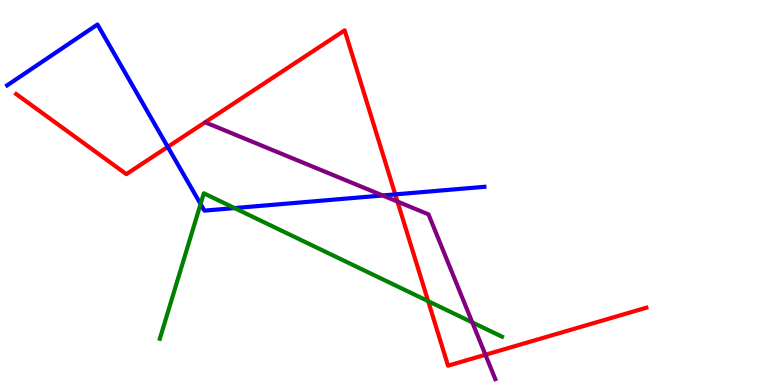[{'lines': ['blue', 'red'], 'intersections': [{'x': 2.16, 'y': 6.18}, {'x': 5.1, 'y': 4.95}]}, {'lines': ['green', 'red'], 'intersections': [{'x': 5.52, 'y': 2.18}]}, {'lines': ['purple', 'red'], 'intersections': [{'x': 5.13, 'y': 4.76}, {'x': 6.26, 'y': 0.785}]}, {'lines': ['blue', 'green'], 'intersections': [{'x': 2.59, 'y': 4.7}, {'x': 3.03, 'y': 4.6}]}, {'lines': ['blue', 'purple'], 'intersections': [{'x': 4.94, 'y': 4.92}]}, {'lines': ['green', 'purple'], 'intersections': [{'x': 6.09, 'y': 1.63}]}]